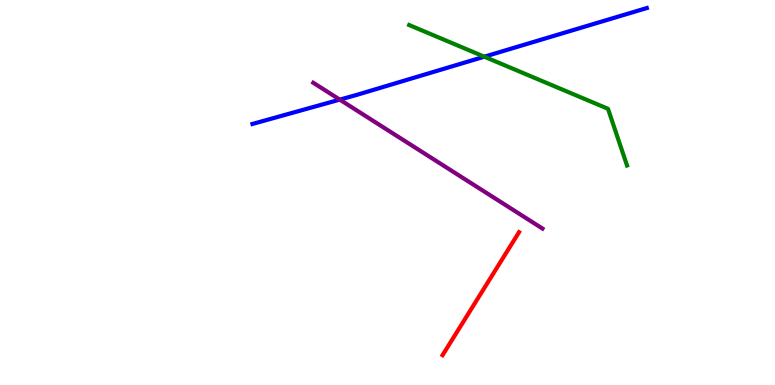[{'lines': ['blue', 'red'], 'intersections': []}, {'lines': ['green', 'red'], 'intersections': []}, {'lines': ['purple', 'red'], 'intersections': []}, {'lines': ['blue', 'green'], 'intersections': [{'x': 6.25, 'y': 8.53}]}, {'lines': ['blue', 'purple'], 'intersections': [{'x': 4.38, 'y': 7.41}]}, {'lines': ['green', 'purple'], 'intersections': []}]